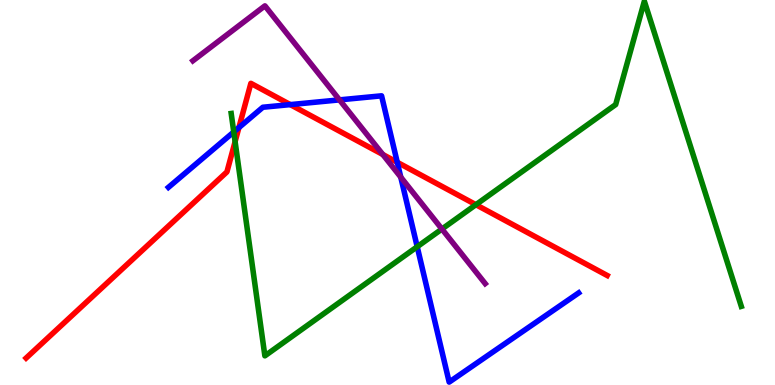[{'lines': ['blue', 'red'], 'intersections': [{'x': 3.08, 'y': 6.69}, {'x': 3.75, 'y': 7.28}, {'x': 5.13, 'y': 5.78}]}, {'lines': ['green', 'red'], 'intersections': [{'x': 3.03, 'y': 6.32}, {'x': 6.14, 'y': 4.68}]}, {'lines': ['purple', 'red'], 'intersections': [{'x': 4.94, 'y': 5.99}]}, {'lines': ['blue', 'green'], 'intersections': [{'x': 3.02, 'y': 6.57}, {'x': 5.38, 'y': 3.59}]}, {'lines': ['blue', 'purple'], 'intersections': [{'x': 4.38, 'y': 7.41}, {'x': 5.17, 'y': 5.4}]}, {'lines': ['green', 'purple'], 'intersections': [{'x': 5.7, 'y': 4.05}]}]